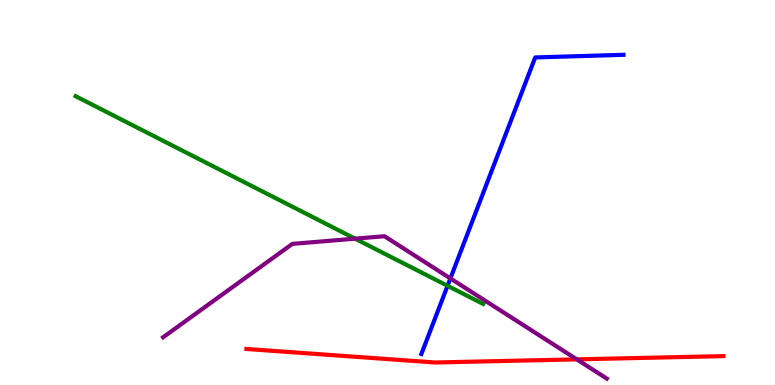[{'lines': ['blue', 'red'], 'intersections': []}, {'lines': ['green', 'red'], 'intersections': []}, {'lines': ['purple', 'red'], 'intersections': [{'x': 7.44, 'y': 0.666}]}, {'lines': ['blue', 'green'], 'intersections': [{'x': 5.77, 'y': 2.58}]}, {'lines': ['blue', 'purple'], 'intersections': [{'x': 5.81, 'y': 2.77}]}, {'lines': ['green', 'purple'], 'intersections': [{'x': 4.58, 'y': 3.8}]}]